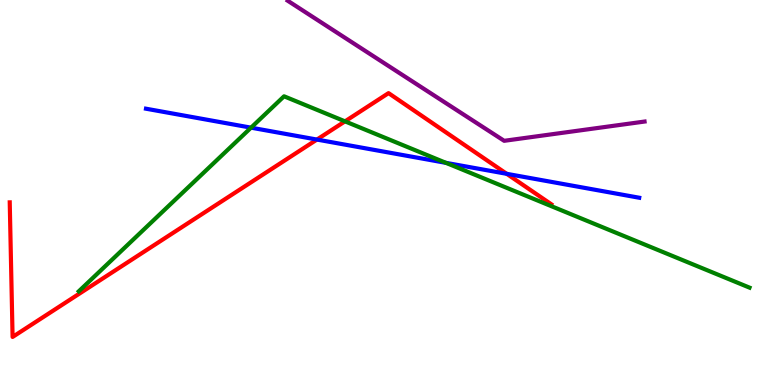[{'lines': ['blue', 'red'], 'intersections': [{'x': 4.09, 'y': 6.38}, {'x': 6.54, 'y': 5.49}]}, {'lines': ['green', 'red'], 'intersections': [{'x': 4.45, 'y': 6.85}]}, {'lines': ['purple', 'red'], 'intersections': []}, {'lines': ['blue', 'green'], 'intersections': [{'x': 3.24, 'y': 6.68}, {'x': 5.75, 'y': 5.77}]}, {'lines': ['blue', 'purple'], 'intersections': []}, {'lines': ['green', 'purple'], 'intersections': []}]